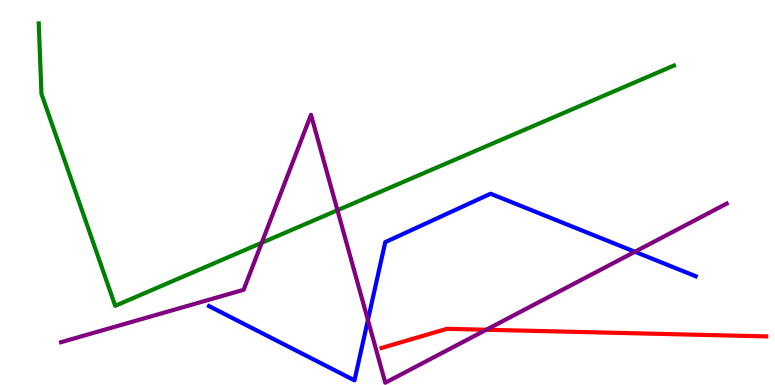[{'lines': ['blue', 'red'], 'intersections': []}, {'lines': ['green', 'red'], 'intersections': []}, {'lines': ['purple', 'red'], 'intersections': [{'x': 6.27, 'y': 1.44}]}, {'lines': ['blue', 'green'], 'intersections': []}, {'lines': ['blue', 'purple'], 'intersections': [{'x': 4.75, 'y': 1.69}, {'x': 8.19, 'y': 3.46}]}, {'lines': ['green', 'purple'], 'intersections': [{'x': 3.38, 'y': 3.69}, {'x': 4.35, 'y': 4.54}]}]